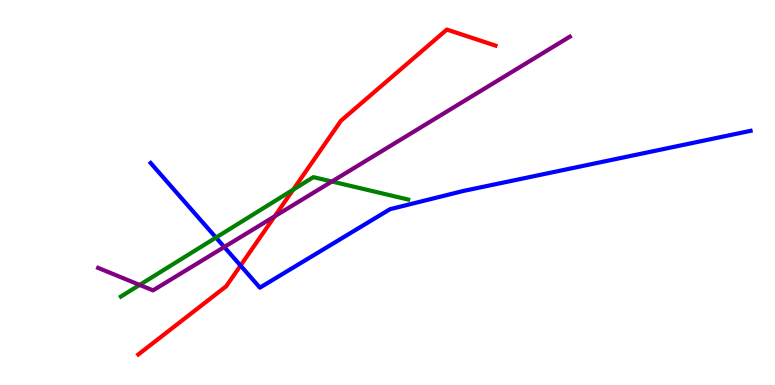[{'lines': ['blue', 'red'], 'intersections': [{'x': 3.1, 'y': 3.1}]}, {'lines': ['green', 'red'], 'intersections': [{'x': 3.78, 'y': 5.07}]}, {'lines': ['purple', 'red'], 'intersections': [{'x': 3.54, 'y': 4.38}]}, {'lines': ['blue', 'green'], 'intersections': [{'x': 2.79, 'y': 3.83}]}, {'lines': ['blue', 'purple'], 'intersections': [{'x': 2.89, 'y': 3.58}]}, {'lines': ['green', 'purple'], 'intersections': [{'x': 1.8, 'y': 2.6}, {'x': 4.28, 'y': 5.29}]}]